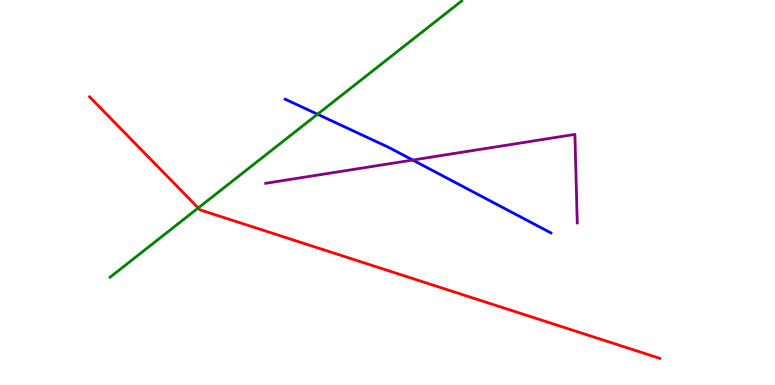[{'lines': ['blue', 'red'], 'intersections': []}, {'lines': ['green', 'red'], 'intersections': [{'x': 2.56, 'y': 4.6}]}, {'lines': ['purple', 'red'], 'intersections': []}, {'lines': ['blue', 'green'], 'intersections': [{'x': 4.1, 'y': 7.03}]}, {'lines': ['blue', 'purple'], 'intersections': [{'x': 5.33, 'y': 5.84}]}, {'lines': ['green', 'purple'], 'intersections': []}]